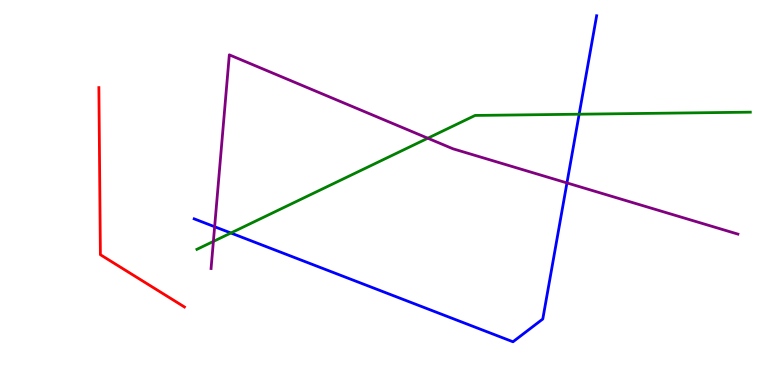[{'lines': ['blue', 'red'], 'intersections': []}, {'lines': ['green', 'red'], 'intersections': []}, {'lines': ['purple', 'red'], 'intersections': []}, {'lines': ['blue', 'green'], 'intersections': [{'x': 2.98, 'y': 3.95}, {'x': 7.47, 'y': 7.03}]}, {'lines': ['blue', 'purple'], 'intersections': [{'x': 2.77, 'y': 4.11}, {'x': 7.32, 'y': 5.25}]}, {'lines': ['green', 'purple'], 'intersections': [{'x': 2.75, 'y': 3.73}, {'x': 5.52, 'y': 6.41}]}]